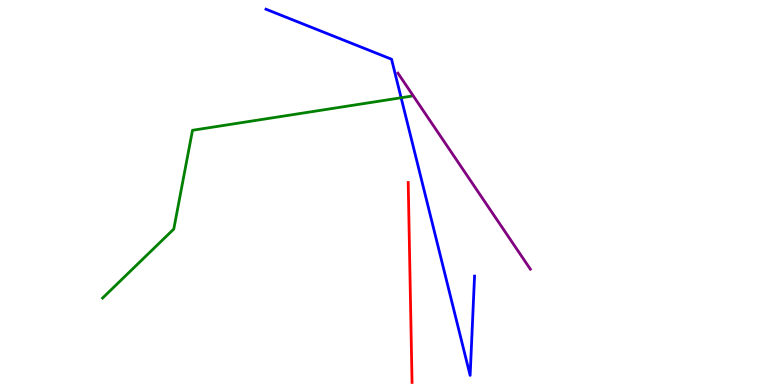[{'lines': ['blue', 'red'], 'intersections': []}, {'lines': ['green', 'red'], 'intersections': []}, {'lines': ['purple', 'red'], 'intersections': []}, {'lines': ['blue', 'green'], 'intersections': [{'x': 5.18, 'y': 7.46}]}, {'lines': ['blue', 'purple'], 'intersections': []}, {'lines': ['green', 'purple'], 'intersections': []}]